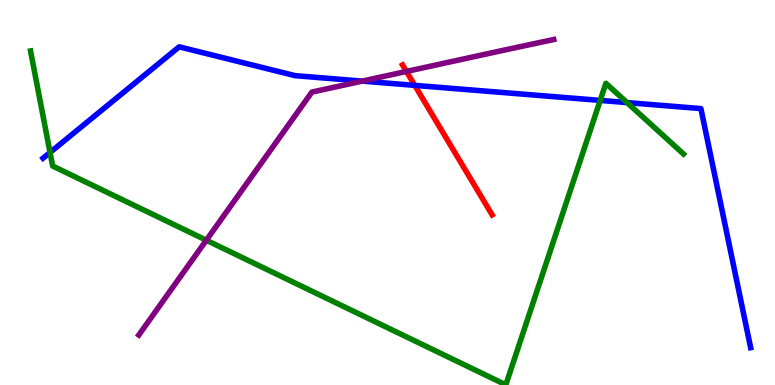[{'lines': ['blue', 'red'], 'intersections': [{'x': 5.35, 'y': 7.78}]}, {'lines': ['green', 'red'], 'intersections': []}, {'lines': ['purple', 'red'], 'intersections': [{'x': 5.24, 'y': 8.14}]}, {'lines': ['blue', 'green'], 'intersections': [{'x': 0.646, 'y': 6.04}, {'x': 7.74, 'y': 7.39}, {'x': 8.09, 'y': 7.34}]}, {'lines': ['blue', 'purple'], 'intersections': [{'x': 4.67, 'y': 7.89}]}, {'lines': ['green', 'purple'], 'intersections': [{'x': 2.66, 'y': 3.76}]}]